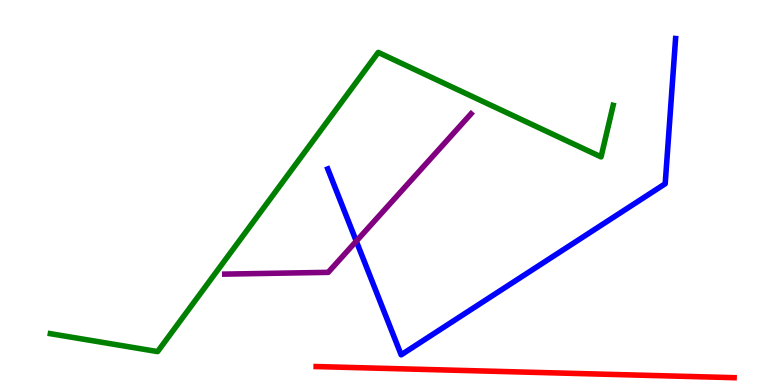[{'lines': ['blue', 'red'], 'intersections': []}, {'lines': ['green', 'red'], 'intersections': []}, {'lines': ['purple', 'red'], 'intersections': []}, {'lines': ['blue', 'green'], 'intersections': []}, {'lines': ['blue', 'purple'], 'intersections': [{'x': 4.6, 'y': 3.74}]}, {'lines': ['green', 'purple'], 'intersections': []}]